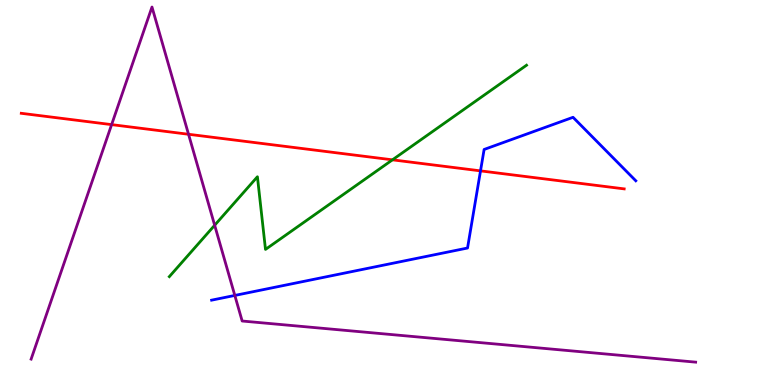[{'lines': ['blue', 'red'], 'intersections': [{'x': 6.2, 'y': 5.56}]}, {'lines': ['green', 'red'], 'intersections': [{'x': 5.06, 'y': 5.85}]}, {'lines': ['purple', 'red'], 'intersections': [{'x': 1.44, 'y': 6.76}, {'x': 2.43, 'y': 6.51}]}, {'lines': ['blue', 'green'], 'intersections': []}, {'lines': ['blue', 'purple'], 'intersections': [{'x': 3.03, 'y': 2.33}]}, {'lines': ['green', 'purple'], 'intersections': [{'x': 2.77, 'y': 4.15}]}]